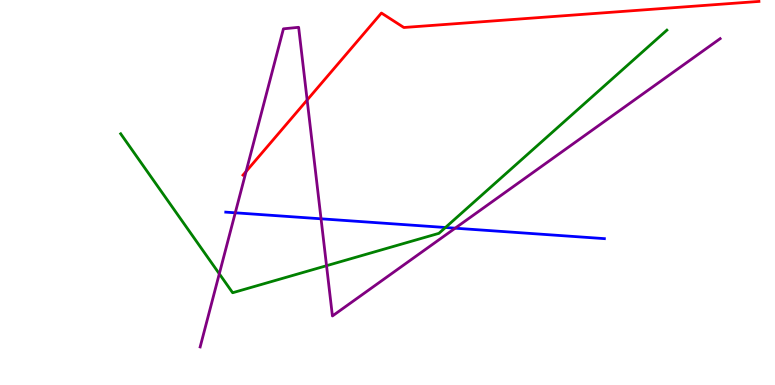[{'lines': ['blue', 'red'], 'intersections': []}, {'lines': ['green', 'red'], 'intersections': []}, {'lines': ['purple', 'red'], 'intersections': [{'x': 3.18, 'y': 5.55}, {'x': 3.96, 'y': 7.4}]}, {'lines': ['blue', 'green'], 'intersections': [{'x': 5.75, 'y': 4.09}]}, {'lines': ['blue', 'purple'], 'intersections': [{'x': 3.04, 'y': 4.47}, {'x': 4.14, 'y': 4.32}, {'x': 5.87, 'y': 4.07}]}, {'lines': ['green', 'purple'], 'intersections': [{'x': 2.83, 'y': 2.89}, {'x': 4.21, 'y': 3.1}]}]